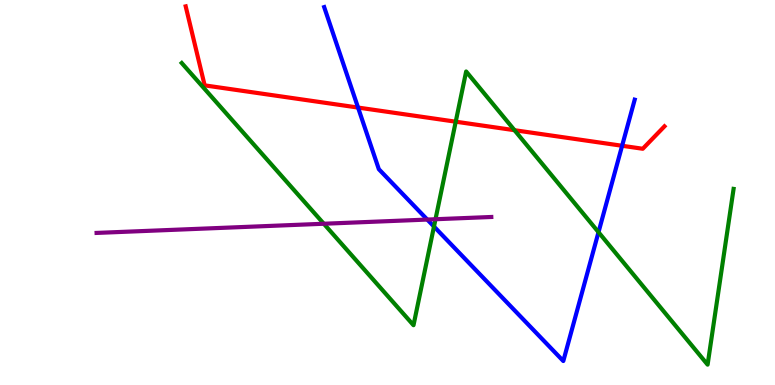[{'lines': ['blue', 'red'], 'intersections': [{'x': 4.62, 'y': 7.21}, {'x': 8.03, 'y': 6.21}]}, {'lines': ['green', 'red'], 'intersections': [{'x': 5.88, 'y': 6.84}, {'x': 6.64, 'y': 6.62}]}, {'lines': ['purple', 'red'], 'intersections': []}, {'lines': ['blue', 'green'], 'intersections': [{'x': 5.6, 'y': 4.12}, {'x': 7.72, 'y': 3.97}]}, {'lines': ['blue', 'purple'], 'intersections': [{'x': 5.51, 'y': 4.3}]}, {'lines': ['green', 'purple'], 'intersections': [{'x': 4.18, 'y': 4.19}, {'x': 5.62, 'y': 4.31}]}]